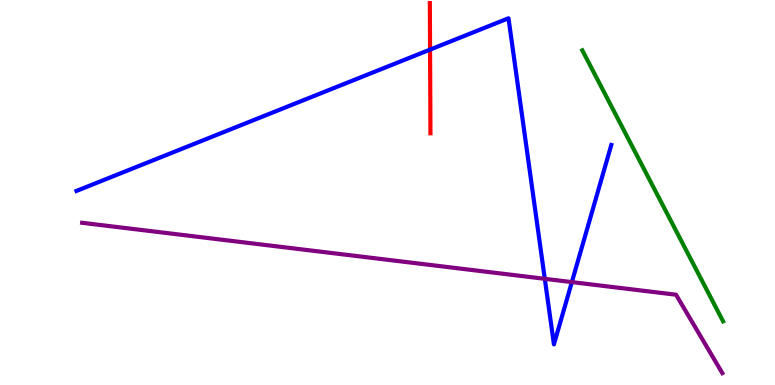[{'lines': ['blue', 'red'], 'intersections': [{'x': 5.55, 'y': 8.71}]}, {'lines': ['green', 'red'], 'intersections': []}, {'lines': ['purple', 'red'], 'intersections': []}, {'lines': ['blue', 'green'], 'intersections': []}, {'lines': ['blue', 'purple'], 'intersections': [{'x': 7.03, 'y': 2.76}, {'x': 7.38, 'y': 2.67}]}, {'lines': ['green', 'purple'], 'intersections': []}]